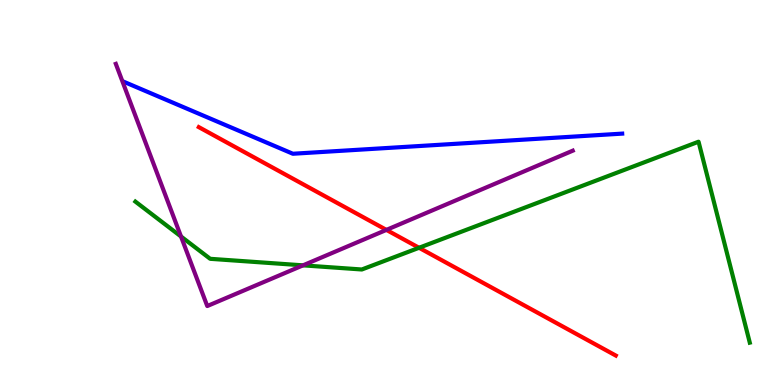[{'lines': ['blue', 'red'], 'intersections': []}, {'lines': ['green', 'red'], 'intersections': [{'x': 5.41, 'y': 3.56}]}, {'lines': ['purple', 'red'], 'intersections': [{'x': 4.99, 'y': 4.03}]}, {'lines': ['blue', 'green'], 'intersections': []}, {'lines': ['blue', 'purple'], 'intersections': []}, {'lines': ['green', 'purple'], 'intersections': [{'x': 2.34, 'y': 3.86}, {'x': 3.91, 'y': 3.11}]}]